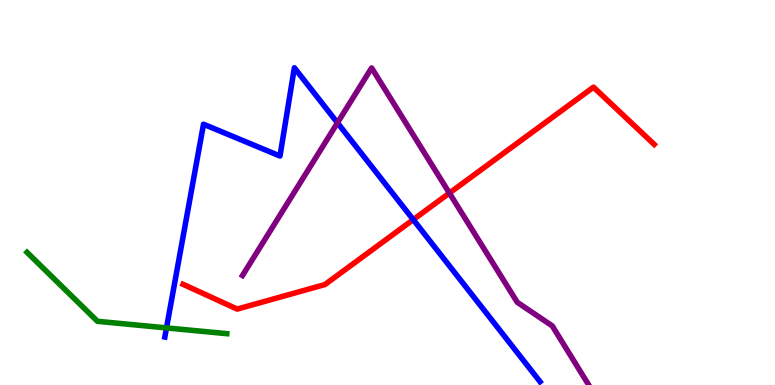[{'lines': ['blue', 'red'], 'intersections': [{'x': 5.33, 'y': 4.3}]}, {'lines': ['green', 'red'], 'intersections': []}, {'lines': ['purple', 'red'], 'intersections': [{'x': 5.8, 'y': 4.99}]}, {'lines': ['blue', 'green'], 'intersections': [{'x': 2.15, 'y': 1.48}]}, {'lines': ['blue', 'purple'], 'intersections': [{'x': 4.35, 'y': 6.81}]}, {'lines': ['green', 'purple'], 'intersections': []}]